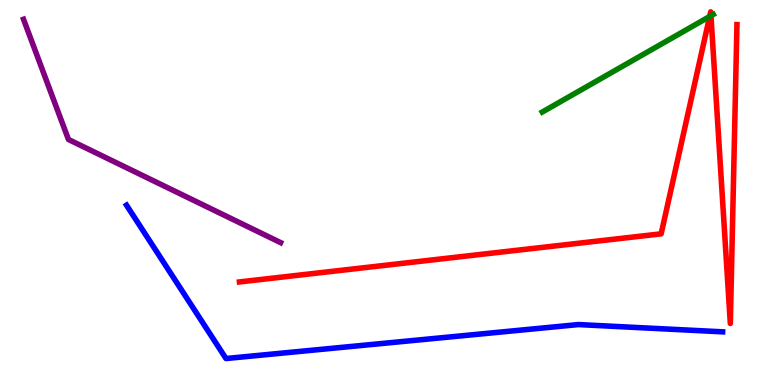[{'lines': ['blue', 'red'], 'intersections': []}, {'lines': ['green', 'red'], 'intersections': [{'x': 9.16, 'y': 9.57}, {'x': 9.17, 'y': 9.59}]}, {'lines': ['purple', 'red'], 'intersections': []}, {'lines': ['blue', 'green'], 'intersections': []}, {'lines': ['blue', 'purple'], 'intersections': []}, {'lines': ['green', 'purple'], 'intersections': []}]